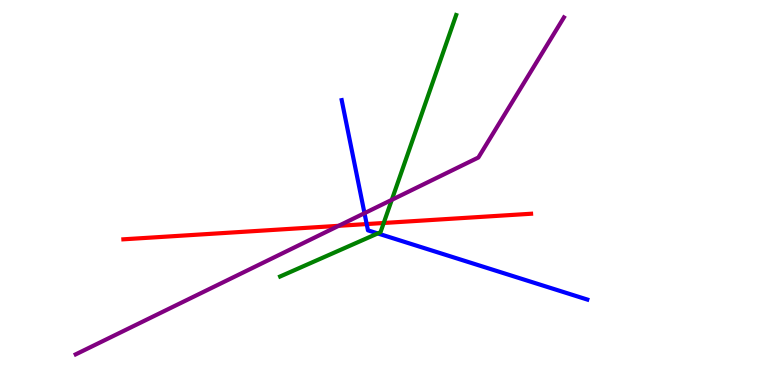[{'lines': ['blue', 'red'], 'intersections': [{'x': 4.73, 'y': 4.18}]}, {'lines': ['green', 'red'], 'intersections': [{'x': 4.95, 'y': 4.21}]}, {'lines': ['purple', 'red'], 'intersections': [{'x': 4.37, 'y': 4.13}]}, {'lines': ['blue', 'green'], 'intersections': [{'x': 4.87, 'y': 3.94}]}, {'lines': ['blue', 'purple'], 'intersections': [{'x': 4.7, 'y': 4.46}]}, {'lines': ['green', 'purple'], 'intersections': [{'x': 5.06, 'y': 4.81}]}]